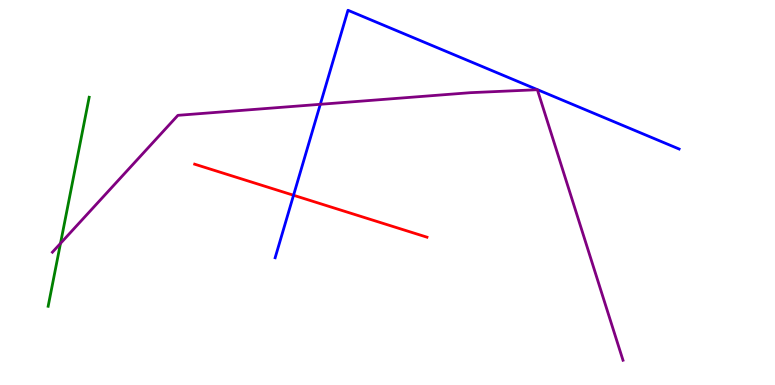[{'lines': ['blue', 'red'], 'intersections': [{'x': 3.79, 'y': 4.93}]}, {'lines': ['green', 'red'], 'intersections': []}, {'lines': ['purple', 'red'], 'intersections': []}, {'lines': ['blue', 'green'], 'intersections': []}, {'lines': ['blue', 'purple'], 'intersections': [{'x': 4.13, 'y': 7.29}]}, {'lines': ['green', 'purple'], 'intersections': [{'x': 0.781, 'y': 3.68}]}]